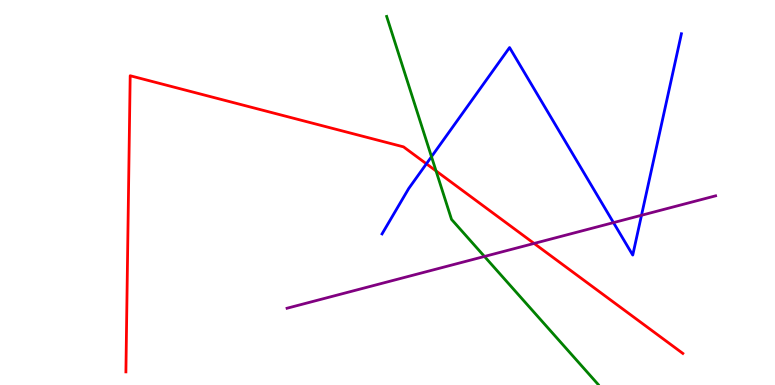[{'lines': ['blue', 'red'], 'intersections': [{'x': 5.5, 'y': 5.75}]}, {'lines': ['green', 'red'], 'intersections': [{'x': 5.63, 'y': 5.56}]}, {'lines': ['purple', 'red'], 'intersections': [{'x': 6.89, 'y': 3.68}]}, {'lines': ['blue', 'green'], 'intersections': [{'x': 5.57, 'y': 5.93}]}, {'lines': ['blue', 'purple'], 'intersections': [{'x': 7.92, 'y': 4.22}, {'x': 8.28, 'y': 4.41}]}, {'lines': ['green', 'purple'], 'intersections': [{'x': 6.25, 'y': 3.34}]}]